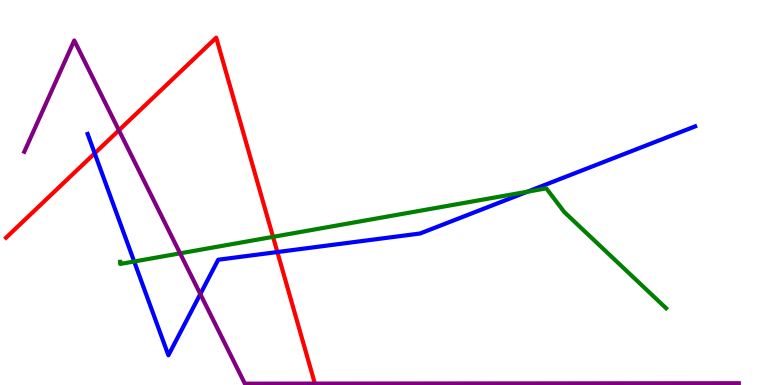[{'lines': ['blue', 'red'], 'intersections': [{'x': 1.22, 'y': 6.02}, {'x': 3.58, 'y': 3.45}]}, {'lines': ['green', 'red'], 'intersections': [{'x': 3.52, 'y': 3.85}]}, {'lines': ['purple', 'red'], 'intersections': [{'x': 1.53, 'y': 6.62}, {'x': 4.06, 'y': 0.0365}]}, {'lines': ['blue', 'green'], 'intersections': [{'x': 1.73, 'y': 3.21}, {'x': 6.8, 'y': 5.02}]}, {'lines': ['blue', 'purple'], 'intersections': [{'x': 2.58, 'y': 2.36}]}, {'lines': ['green', 'purple'], 'intersections': [{'x': 2.32, 'y': 3.42}]}]